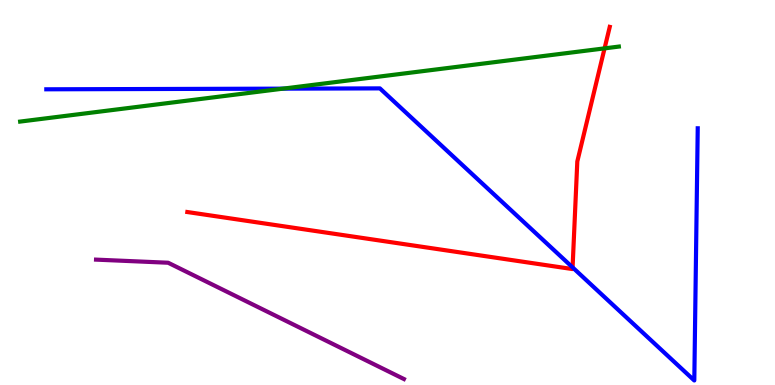[{'lines': ['blue', 'red'], 'intersections': [{'x': 7.39, 'y': 3.05}]}, {'lines': ['green', 'red'], 'intersections': [{'x': 7.8, 'y': 8.74}]}, {'lines': ['purple', 'red'], 'intersections': []}, {'lines': ['blue', 'green'], 'intersections': [{'x': 3.65, 'y': 7.7}]}, {'lines': ['blue', 'purple'], 'intersections': []}, {'lines': ['green', 'purple'], 'intersections': []}]